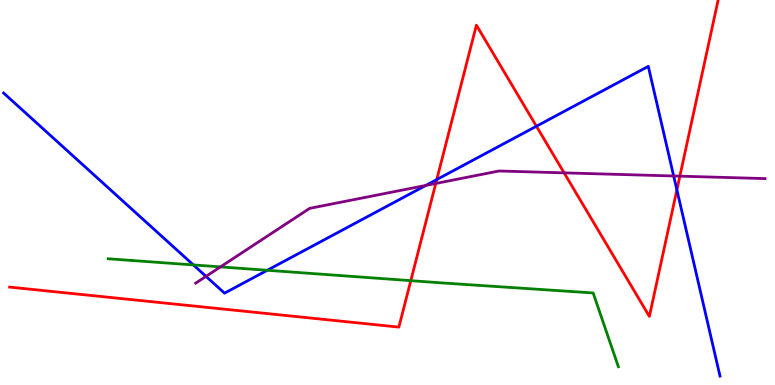[{'lines': ['blue', 'red'], 'intersections': [{'x': 5.64, 'y': 5.34}, {'x': 6.92, 'y': 6.72}, {'x': 8.73, 'y': 5.07}]}, {'lines': ['green', 'red'], 'intersections': [{'x': 5.3, 'y': 2.71}]}, {'lines': ['purple', 'red'], 'intersections': [{'x': 5.62, 'y': 5.23}, {'x': 7.28, 'y': 5.51}, {'x': 8.77, 'y': 5.42}]}, {'lines': ['blue', 'green'], 'intersections': [{'x': 2.5, 'y': 3.12}, {'x': 3.45, 'y': 2.98}]}, {'lines': ['blue', 'purple'], 'intersections': [{'x': 2.66, 'y': 2.82}, {'x': 5.49, 'y': 5.18}, {'x': 8.69, 'y': 5.43}]}, {'lines': ['green', 'purple'], 'intersections': [{'x': 2.84, 'y': 3.07}]}]